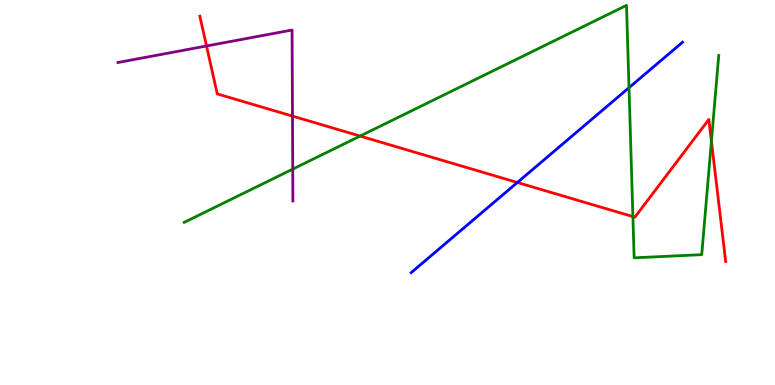[{'lines': ['blue', 'red'], 'intersections': [{'x': 6.68, 'y': 5.26}]}, {'lines': ['green', 'red'], 'intersections': [{'x': 4.65, 'y': 6.47}, {'x': 8.17, 'y': 4.37}, {'x': 9.18, 'y': 6.33}]}, {'lines': ['purple', 'red'], 'intersections': [{'x': 2.66, 'y': 8.81}, {'x': 3.77, 'y': 6.98}]}, {'lines': ['blue', 'green'], 'intersections': [{'x': 8.12, 'y': 7.72}]}, {'lines': ['blue', 'purple'], 'intersections': []}, {'lines': ['green', 'purple'], 'intersections': [{'x': 3.78, 'y': 5.61}]}]